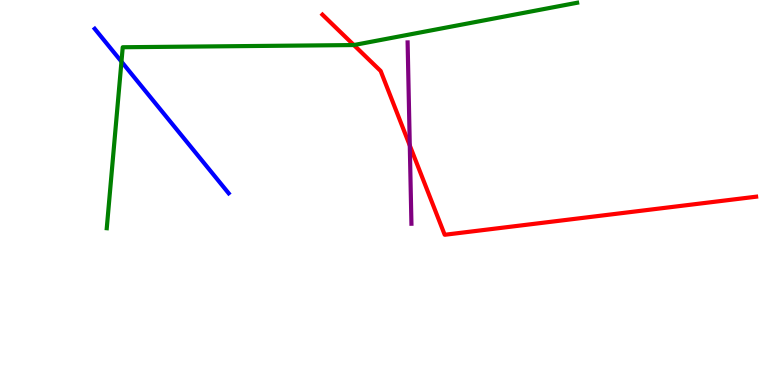[{'lines': ['blue', 'red'], 'intersections': []}, {'lines': ['green', 'red'], 'intersections': [{'x': 4.57, 'y': 8.83}]}, {'lines': ['purple', 'red'], 'intersections': [{'x': 5.29, 'y': 6.22}]}, {'lines': ['blue', 'green'], 'intersections': [{'x': 1.57, 'y': 8.4}]}, {'lines': ['blue', 'purple'], 'intersections': []}, {'lines': ['green', 'purple'], 'intersections': []}]